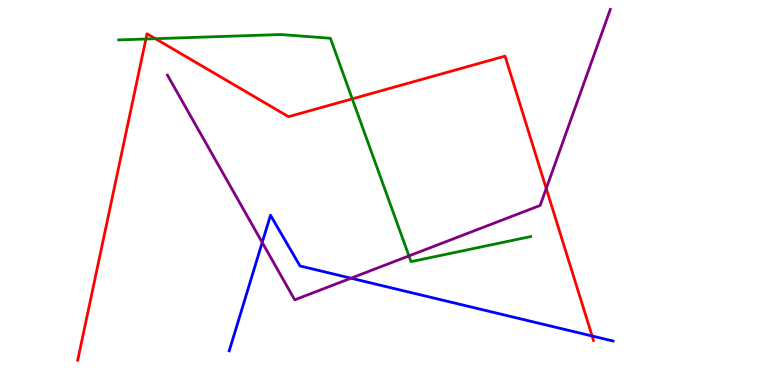[{'lines': ['blue', 'red'], 'intersections': [{'x': 7.64, 'y': 1.27}]}, {'lines': ['green', 'red'], 'intersections': [{'x': 1.88, 'y': 8.99}, {'x': 2.01, 'y': 8.99}, {'x': 4.55, 'y': 7.43}]}, {'lines': ['purple', 'red'], 'intersections': [{'x': 7.05, 'y': 5.1}]}, {'lines': ['blue', 'green'], 'intersections': []}, {'lines': ['blue', 'purple'], 'intersections': [{'x': 3.38, 'y': 3.7}, {'x': 4.53, 'y': 2.77}]}, {'lines': ['green', 'purple'], 'intersections': [{'x': 5.28, 'y': 3.35}]}]